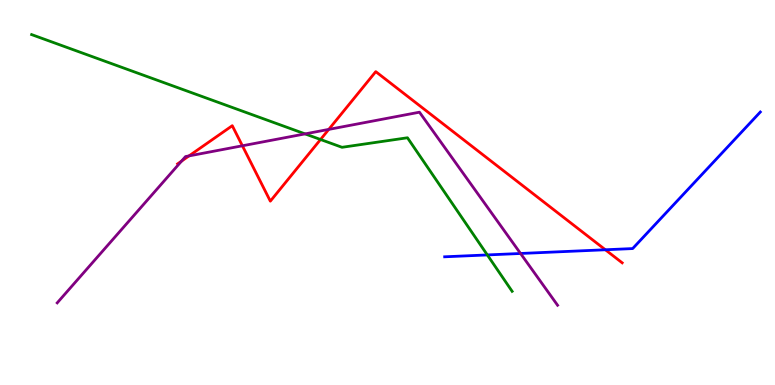[{'lines': ['blue', 'red'], 'intersections': [{'x': 7.81, 'y': 3.51}]}, {'lines': ['green', 'red'], 'intersections': [{'x': 4.14, 'y': 6.38}]}, {'lines': ['purple', 'red'], 'intersections': [{'x': 2.34, 'y': 5.82}, {'x': 2.44, 'y': 5.95}, {'x': 3.13, 'y': 6.21}, {'x': 4.24, 'y': 6.64}]}, {'lines': ['blue', 'green'], 'intersections': [{'x': 6.29, 'y': 3.38}]}, {'lines': ['blue', 'purple'], 'intersections': [{'x': 6.72, 'y': 3.42}]}, {'lines': ['green', 'purple'], 'intersections': [{'x': 3.94, 'y': 6.52}]}]